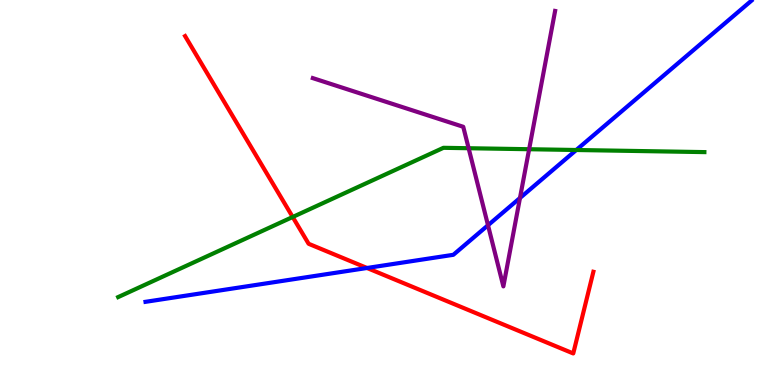[{'lines': ['blue', 'red'], 'intersections': [{'x': 4.74, 'y': 3.04}]}, {'lines': ['green', 'red'], 'intersections': [{'x': 3.78, 'y': 4.36}]}, {'lines': ['purple', 'red'], 'intersections': []}, {'lines': ['blue', 'green'], 'intersections': [{'x': 7.44, 'y': 6.1}]}, {'lines': ['blue', 'purple'], 'intersections': [{'x': 6.3, 'y': 4.15}, {'x': 6.71, 'y': 4.86}]}, {'lines': ['green', 'purple'], 'intersections': [{'x': 6.05, 'y': 6.15}, {'x': 6.83, 'y': 6.12}]}]